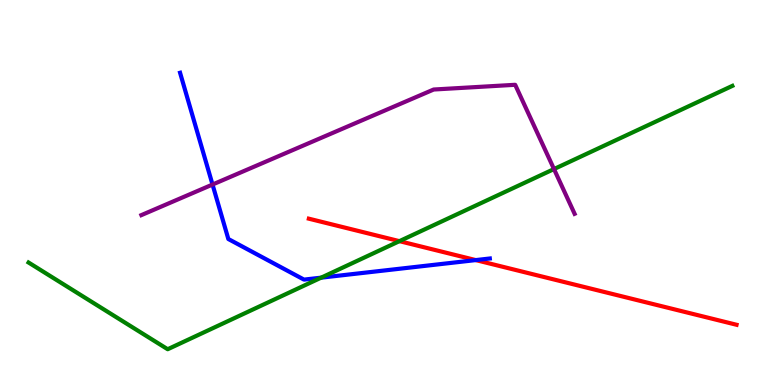[{'lines': ['blue', 'red'], 'intersections': [{'x': 6.14, 'y': 3.24}]}, {'lines': ['green', 'red'], 'intersections': [{'x': 5.15, 'y': 3.74}]}, {'lines': ['purple', 'red'], 'intersections': []}, {'lines': ['blue', 'green'], 'intersections': [{'x': 4.14, 'y': 2.79}]}, {'lines': ['blue', 'purple'], 'intersections': [{'x': 2.74, 'y': 5.21}]}, {'lines': ['green', 'purple'], 'intersections': [{'x': 7.15, 'y': 5.61}]}]